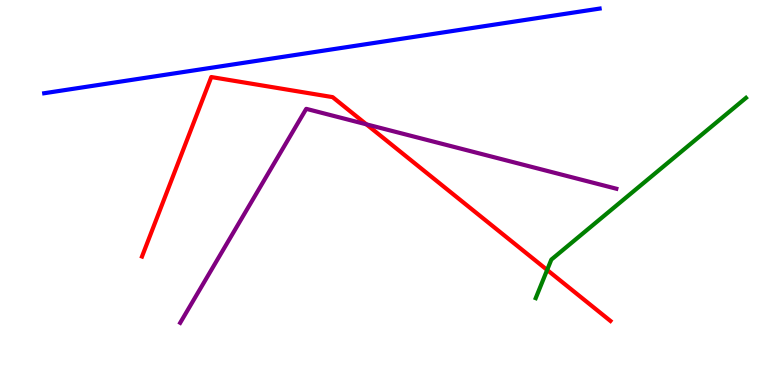[{'lines': ['blue', 'red'], 'intersections': []}, {'lines': ['green', 'red'], 'intersections': [{'x': 7.06, 'y': 2.99}]}, {'lines': ['purple', 'red'], 'intersections': [{'x': 4.73, 'y': 6.77}]}, {'lines': ['blue', 'green'], 'intersections': []}, {'lines': ['blue', 'purple'], 'intersections': []}, {'lines': ['green', 'purple'], 'intersections': []}]